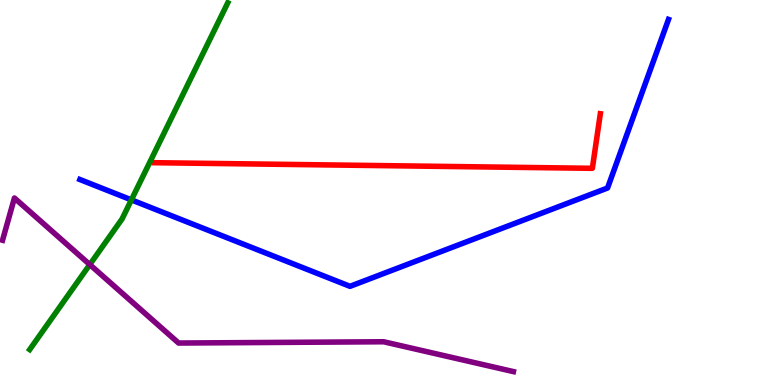[{'lines': ['blue', 'red'], 'intersections': []}, {'lines': ['green', 'red'], 'intersections': []}, {'lines': ['purple', 'red'], 'intersections': []}, {'lines': ['blue', 'green'], 'intersections': [{'x': 1.7, 'y': 4.81}]}, {'lines': ['blue', 'purple'], 'intersections': []}, {'lines': ['green', 'purple'], 'intersections': [{'x': 1.16, 'y': 3.13}]}]